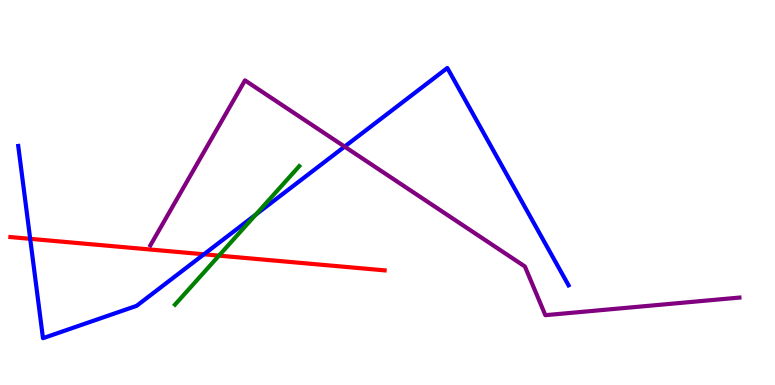[{'lines': ['blue', 'red'], 'intersections': [{'x': 0.39, 'y': 3.8}, {'x': 2.63, 'y': 3.4}]}, {'lines': ['green', 'red'], 'intersections': [{'x': 2.83, 'y': 3.36}]}, {'lines': ['purple', 'red'], 'intersections': []}, {'lines': ['blue', 'green'], 'intersections': [{'x': 3.3, 'y': 4.43}]}, {'lines': ['blue', 'purple'], 'intersections': [{'x': 4.45, 'y': 6.19}]}, {'lines': ['green', 'purple'], 'intersections': []}]